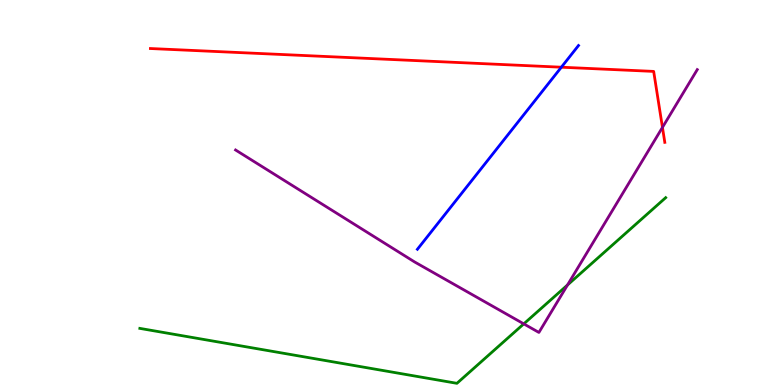[{'lines': ['blue', 'red'], 'intersections': [{'x': 7.24, 'y': 8.25}]}, {'lines': ['green', 'red'], 'intersections': []}, {'lines': ['purple', 'red'], 'intersections': [{'x': 8.55, 'y': 6.69}]}, {'lines': ['blue', 'green'], 'intersections': []}, {'lines': ['blue', 'purple'], 'intersections': []}, {'lines': ['green', 'purple'], 'intersections': [{'x': 6.76, 'y': 1.59}, {'x': 7.32, 'y': 2.6}]}]